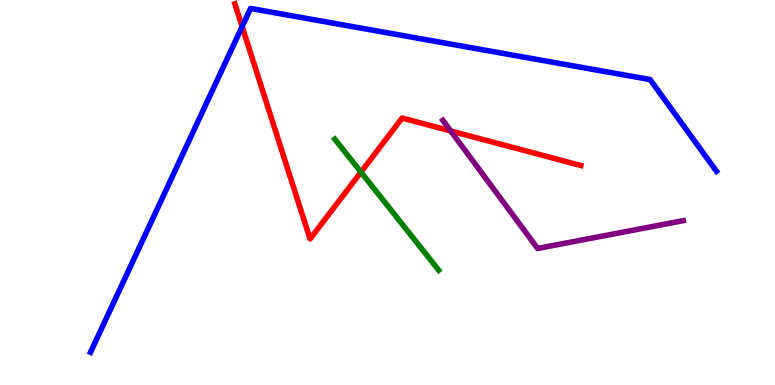[{'lines': ['blue', 'red'], 'intersections': [{'x': 3.12, 'y': 9.31}]}, {'lines': ['green', 'red'], 'intersections': [{'x': 4.66, 'y': 5.53}]}, {'lines': ['purple', 'red'], 'intersections': [{'x': 5.82, 'y': 6.6}]}, {'lines': ['blue', 'green'], 'intersections': []}, {'lines': ['blue', 'purple'], 'intersections': []}, {'lines': ['green', 'purple'], 'intersections': []}]